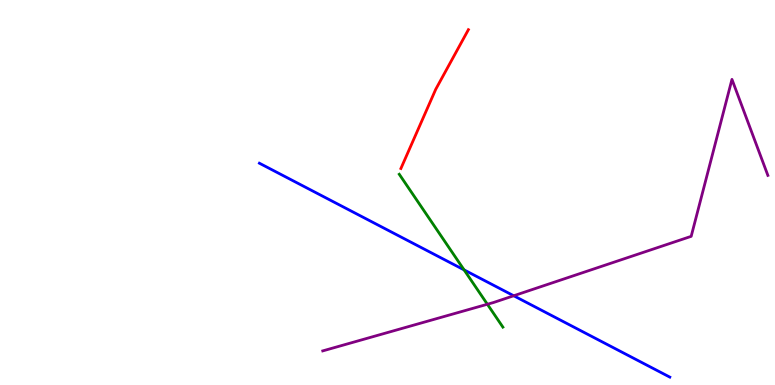[{'lines': ['blue', 'red'], 'intersections': []}, {'lines': ['green', 'red'], 'intersections': []}, {'lines': ['purple', 'red'], 'intersections': []}, {'lines': ['blue', 'green'], 'intersections': [{'x': 5.99, 'y': 2.99}]}, {'lines': ['blue', 'purple'], 'intersections': [{'x': 6.63, 'y': 2.32}]}, {'lines': ['green', 'purple'], 'intersections': [{'x': 6.29, 'y': 2.1}]}]